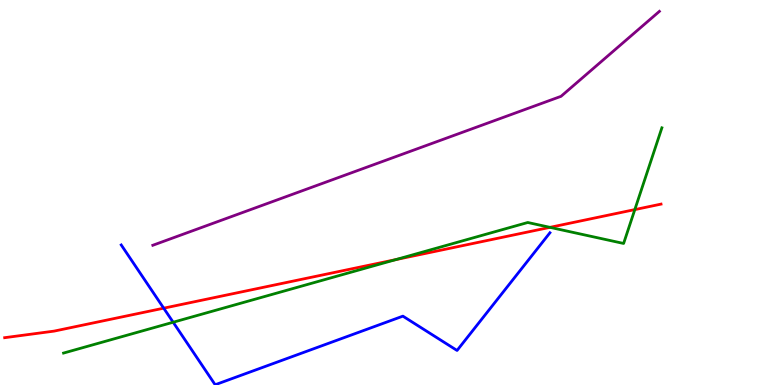[{'lines': ['blue', 'red'], 'intersections': [{'x': 2.11, 'y': 2.0}]}, {'lines': ['green', 'red'], 'intersections': [{'x': 5.11, 'y': 3.26}, {'x': 7.1, 'y': 4.09}, {'x': 8.19, 'y': 4.56}]}, {'lines': ['purple', 'red'], 'intersections': []}, {'lines': ['blue', 'green'], 'intersections': [{'x': 2.23, 'y': 1.63}]}, {'lines': ['blue', 'purple'], 'intersections': []}, {'lines': ['green', 'purple'], 'intersections': []}]